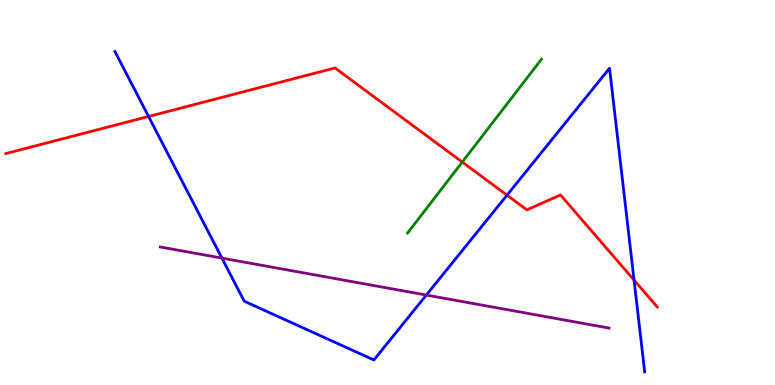[{'lines': ['blue', 'red'], 'intersections': [{'x': 1.92, 'y': 6.97}, {'x': 6.54, 'y': 4.93}, {'x': 8.18, 'y': 2.72}]}, {'lines': ['green', 'red'], 'intersections': [{'x': 5.96, 'y': 5.79}]}, {'lines': ['purple', 'red'], 'intersections': []}, {'lines': ['blue', 'green'], 'intersections': []}, {'lines': ['blue', 'purple'], 'intersections': [{'x': 2.86, 'y': 3.3}, {'x': 5.5, 'y': 2.34}]}, {'lines': ['green', 'purple'], 'intersections': []}]